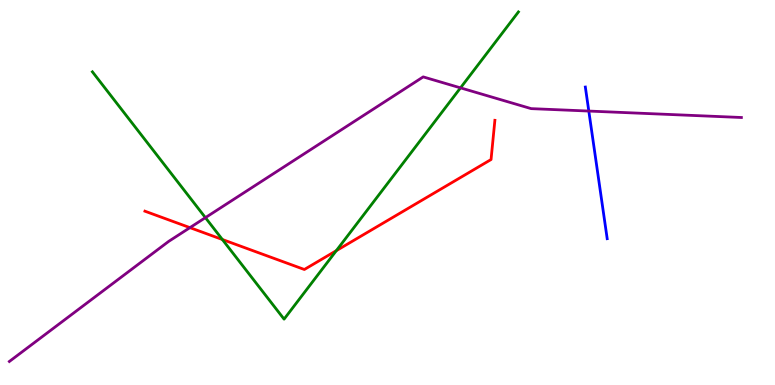[{'lines': ['blue', 'red'], 'intersections': []}, {'lines': ['green', 'red'], 'intersections': [{'x': 2.87, 'y': 3.78}, {'x': 4.34, 'y': 3.49}]}, {'lines': ['purple', 'red'], 'intersections': [{'x': 2.45, 'y': 4.09}]}, {'lines': ['blue', 'green'], 'intersections': []}, {'lines': ['blue', 'purple'], 'intersections': [{'x': 7.6, 'y': 7.12}]}, {'lines': ['green', 'purple'], 'intersections': [{'x': 2.65, 'y': 4.35}, {'x': 5.94, 'y': 7.72}]}]